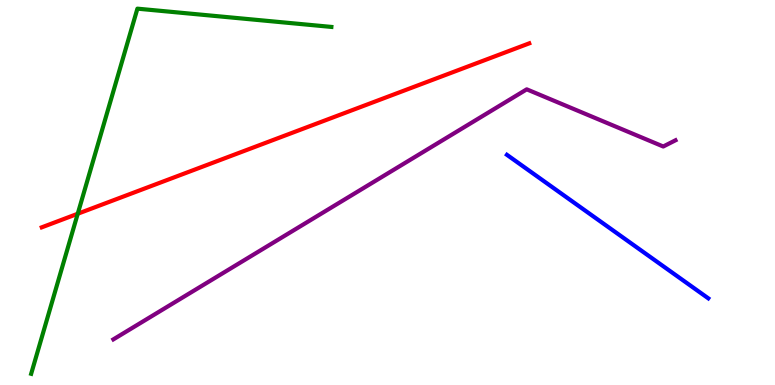[{'lines': ['blue', 'red'], 'intersections': []}, {'lines': ['green', 'red'], 'intersections': [{'x': 1.0, 'y': 4.45}]}, {'lines': ['purple', 'red'], 'intersections': []}, {'lines': ['blue', 'green'], 'intersections': []}, {'lines': ['blue', 'purple'], 'intersections': []}, {'lines': ['green', 'purple'], 'intersections': []}]